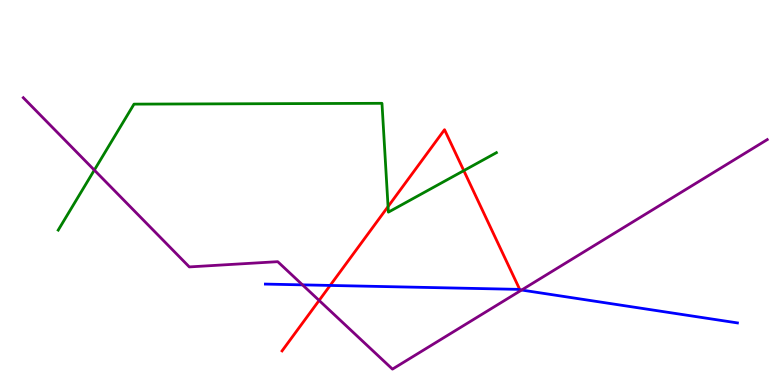[{'lines': ['blue', 'red'], 'intersections': [{'x': 4.26, 'y': 2.59}]}, {'lines': ['green', 'red'], 'intersections': [{'x': 5.01, 'y': 4.63}, {'x': 5.98, 'y': 5.57}]}, {'lines': ['purple', 'red'], 'intersections': [{'x': 4.12, 'y': 2.2}]}, {'lines': ['blue', 'green'], 'intersections': []}, {'lines': ['blue', 'purple'], 'intersections': [{'x': 3.9, 'y': 2.6}, {'x': 6.73, 'y': 2.47}]}, {'lines': ['green', 'purple'], 'intersections': [{'x': 1.22, 'y': 5.58}]}]